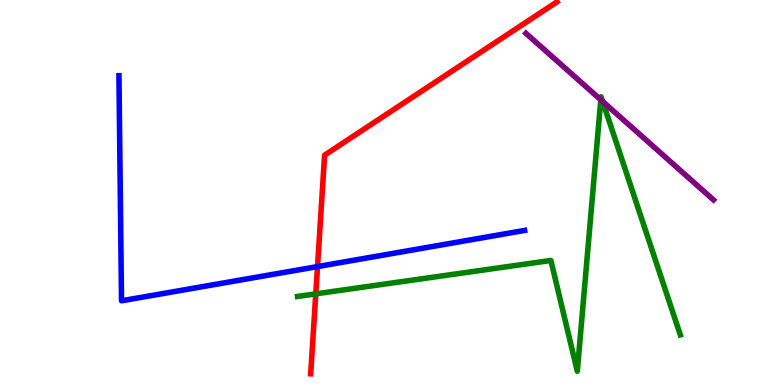[{'lines': ['blue', 'red'], 'intersections': [{'x': 4.1, 'y': 3.08}]}, {'lines': ['green', 'red'], 'intersections': [{'x': 4.07, 'y': 2.37}]}, {'lines': ['purple', 'red'], 'intersections': []}, {'lines': ['blue', 'green'], 'intersections': []}, {'lines': ['blue', 'purple'], 'intersections': []}, {'lines': ['green', 'purple'], 'intersections': [{'x': 7.75, 'y': 7.41}, {'x': 7.78, 'y': 7.37}]}]